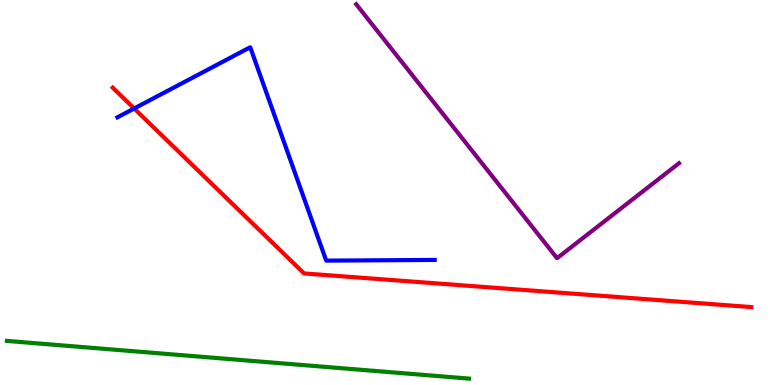[{'lines': ['blue', 'red'], 'intersections': [{'x': 1.73, 'y': 7.18}]}, {'lines': ['green', 'red'], 'intersections': []}, {'lines': ['purple', 'red'], 'intersections': []}, {'lines': ['blue', 'green'], 'intersections': []}, {'lines': ['blue', 'purple'], 'intersections': []}, {'lines': ['green', 'purple'], 'intersections': []}]